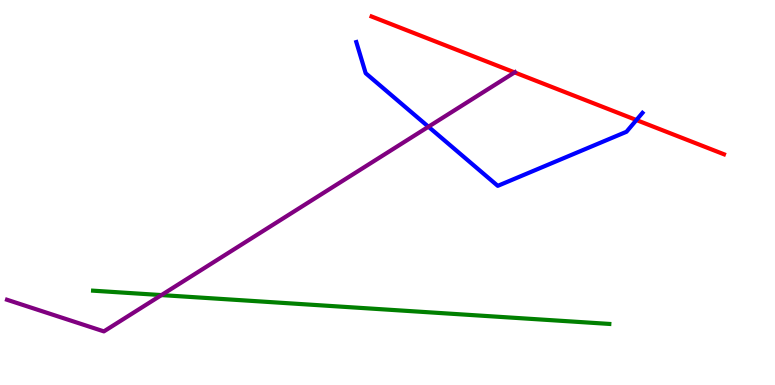[{'lines': ['blue', 'red'], 'intersections': [{'x': 8.21, 'y': 6.88}]}, {'lines': ['green', 'red'], 'intersections': []}, {'lines': ['purple', 'red'], 'intersections': [{'x': 6.64, 'y': 8.12}]}, {'lines': ['blue', 'green'], 'intersections': []}, {'lines': ['blue', 'purple'], 'intersections': [{'x': 5.53, 'y': 6.71}]}, {'lines': ['green', 'purple'], 'intersections': [{'x': 2.08, 'y': 2.34}]}]